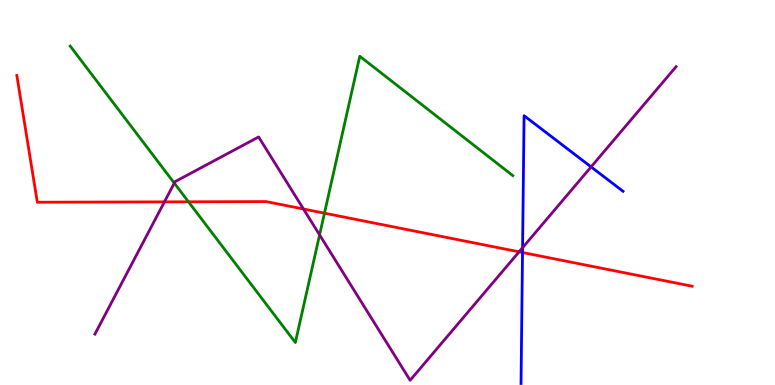[{'lines': ['blue', 'red'], 'intersections': [{'x': 6.74, 'y': 3.44}]}, {'lines': ['green', 'red'], 'intersections': [{'x': 2.43, 'y': 4.76}, {'x': 4.19, 'y': 4.46}]}, {'lines': ['purple', 'red'], 'intersections': [{'x': 2.12, 'y': 4.76}, {'x': 3.92, 'y': 4.57}, {'x': 6.7, 'y': 3.46}]}, {'lines': ['blue', 'green'], 'intersections': []}, {'lines': ['blue', 'purple'], 'intersections': [{'x': 6.74, 'y': 3.57}, {'x': 7.63, 'y': 5.67}]}, {'lines': ['green', 'purple'], 'intersections': [{'x': 2.25, 'y': 5.24}, {'x': 4.12, 'y': 3.9}]}]